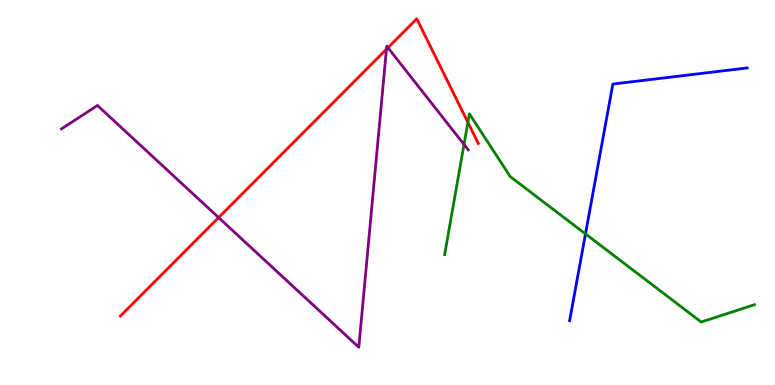[{'lines': ['blue', 'red'], 'intersections': []}, {'lines': ['green', 'red'], 'intersections': [{'x': 6.04, 'y': 6.82}]}, {'lines': ['purple', 'red'], 'intersections': [{'x': 2.82, 'y': 4.35}, {'x': 4.99, 'y': 8.72}, {'x': 5.01, 'y': 8.76}]}, {'lines': ['blue', 'green'], 'intersections': [{'x': 7.55, 'y': 3.92}]}, {'lines': ['blue', 'purple'], 'intersections': []}, {'lines': ['green', 'purple'], 'intersections': [{'x': 5.99, 'y': 6.25}]}]